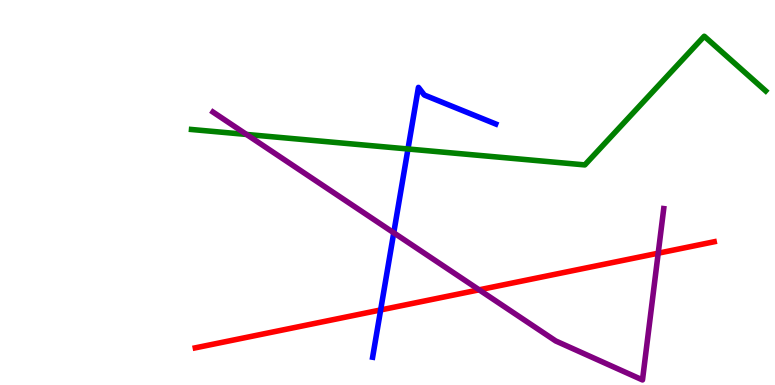[{'lines': ['blue', 'red'], 'intersections': [{'x': 4.91, 'y': 1.95}]}, {'lines': ['green', 'red'], 'intersections': []}, {'lines': ['purple', 'red'], 'intersections': [{'x': 6.18, 'y': 2.47}, {'x': 8.49, 'y': 3.42}]}, {'lines': ['blue', 'green'], 'intersections': [{'x': 5.26, 'y': 6.13}]}, {'lines': ['blue', 'purple'], 'intersections': [{'x': 5.08, 'y': 3.95}]}, {'lines': ['green', 'purple'], 'intersections': [{'x': 3.18, 'y': 6.51}]}]